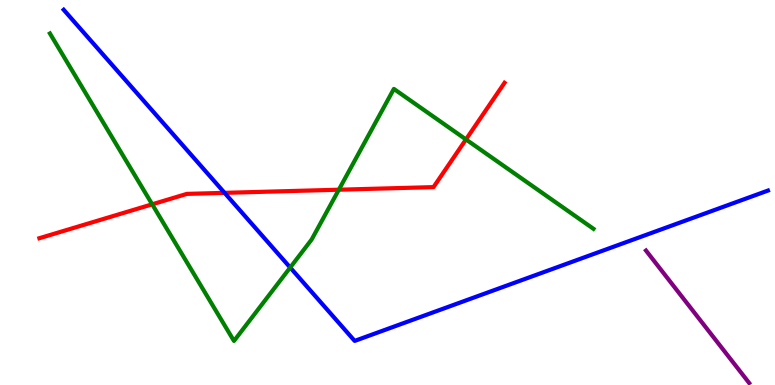[{'lines': ['blue', 'red'], 'intersections': [{'x': 2.9, 'y': 4.99}]}, {'lines': ['green', 'red'], 'intersections': [{'x': 1.96, 'y': 4.69}, {'x': 4.37, 'y': 5.07}, {'x': 6.01, 'y': 6.38}]}, {'lines': ['purple', 'red'], 'intersections': []}, {'lines': ['blue', 'green'], 'intersections': [{'x': 3.74, 'y': 3.05}]}, {'lines': ['blue', 'purple'], 'intersections': []}, {'lines': ['green', 'purple'], 'intersections': []}]